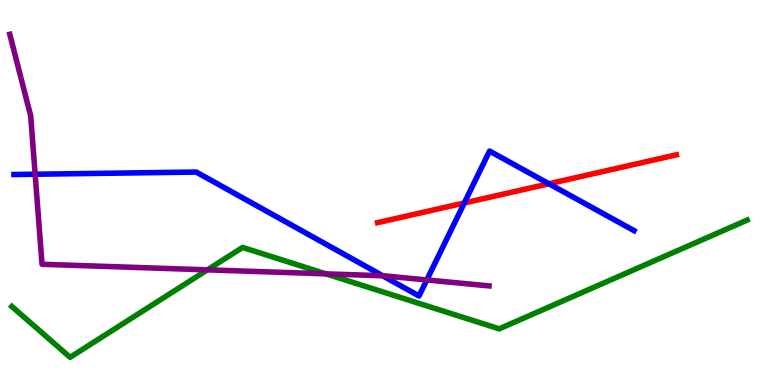[{'lines': ['blue', 'red'], 'intersections': [{'x': 5.99, 'y': 4.73}, {'x': 7.08, 'y': 5.23}]}, {'lines': ['green', 'red'], 'intersections': []}, {'lines': ['purple', 'red'], 'intersections': []}, {'lines': ['blue', 'green'], 'intersections': []}, {'lines': ['blue', 'purple'], 'intersections': [{'x': 0.453, 'y': 5.47}, {'x': 4.94, 'y': 2.84}, {'x': 5.51, 'y': 2.73}]}, {'lines': ['green', 'purple'], 'intersections': [{'x': 2.68, 'y': 2.99}, {'x': 4.21, 'y': 2.89}]}]